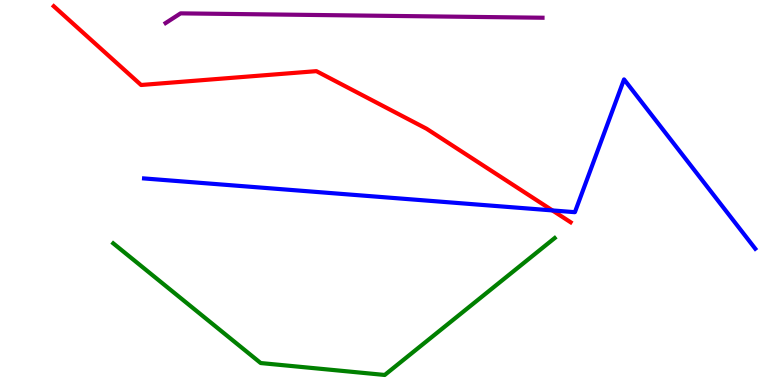[{'lines': ['blue', 'red'], 'intersections': [{'x': 7.13, 'y': 4.53}]}, {'lines': ['green', 'red'], 'intersections': []}, {'lines': ['purple', 'red'], 'intersections': []}, {'lines': ['blue', 'green'], 'intersections': []}, {'lines': ['blue', 'purple'], 'intersections': []}, {'lines': ['green', 'purple'], 'intersections': []}]